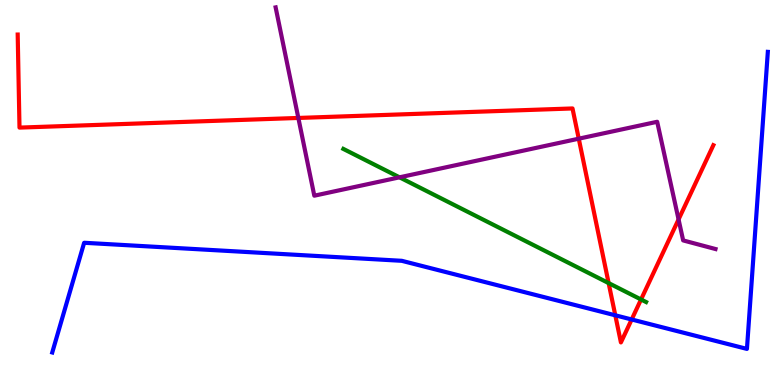[{'lines': ['blue', 'red'], 'intersections': [{'x': 7.94, 'y': 1.81}, {'x': 8.15, 'y': 1.7}]}, {'lines': ['green', 'red'], 'intersections': [{'x': 7.85, 'y': 2.65}, {'x': 8.27, 'y': 2.22}]}, {'lines': ['purple', 'red'], 'intersections': [{'x': 3.85, 'y': 6.94}, {'x': 7.47, 'y': 6.4}, {'x': 8.76, 'y': 4.3}]}, {'lines': ['blue', 'green'], 'intersections': []}, {'lines': ['blue', 'purple'], 'intersections': []}, {'lines': ['green', 'purple'], 'intersections': [{'x': 5.16, 'y': 5.39}]}]